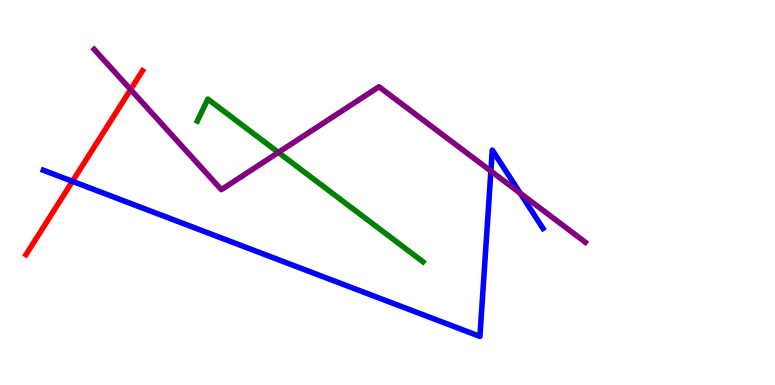[{'lines': ['blue', 'red'], 'intersections': [{'x': 0.935, 'y': 5.29}]}, {'lines': ['green', 'red'], 'intersections': []}, {'lines': ['purple', 'red'], 'intersections': [{'x': 1.69, 'y': 7.67}]}, {'lines': ['blue', 'green'], 'intersections': []}, {'lines': ['blue', 'purple'], 'intersections': [{'x': 6.33, 'y': 5.56}, {'x': 6.71, 'y': 4.98}]}, {'lines': ['green', 'purple'], 'intersections': [{'x': 3.59, 'y': 6.04}]}]